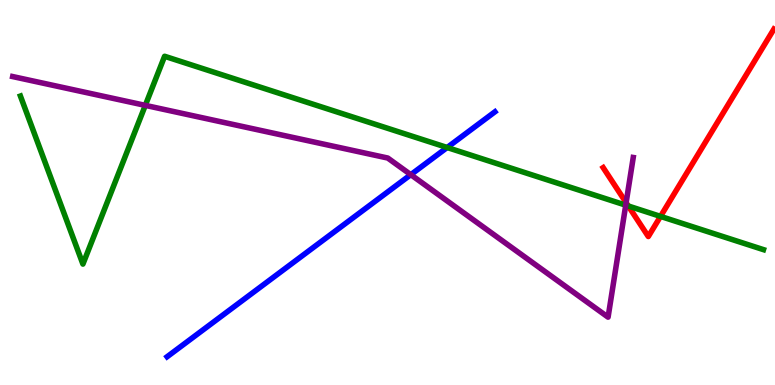[{'lines': ['blue', 'red'], 'intersections': []}, {'lines': ['green', 'red'], 'intersections': [{'x': 8.11, 'y': 4.65}, {'x': 8.52, 'y': 4.38}]}, {'lines': ['purple', 'red'], 'intersections': [{'x': 8.08, 'y': 4.74}]}, {'lines': ['blue', 'green'], 'intersections': [{'x': 5.77, 'y': 6.17}]}, {'lines': ['blue', 'purple'], 'intersections': [{'x': 5.3, 'y': 5.46}]}, {'lines': ['green', 'purple'], 'intersections': [{'x': 1.87, 'y': 7.26}, {'x': 8.07, 'y': 4.67}]}]